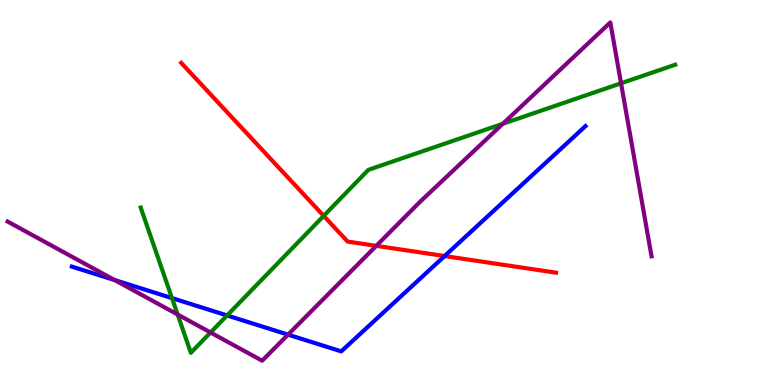[{'lines': ['blue', 'red'], 'intersections': [{'x': 5.74, 'y': 3.35}]}, {'lines': ['green', 'red'], 'intersections': [{'x': 4.18, 'y': 4.39}]}, {'lines': ['purple', 'red'], 'intersections': [{'x': 4.86, 'y': 3.61}]}, {'lines': ['blue', 'green'], 'intersections': [{'x': 2.22, 'y': 2.26}, {'x': 2.93, 'y': 1.81}]}, {'lines': ['blue', 'purple'], 'intersections': [{'x': 1.48, 'y': 2.73}, {'x': 3.72, 'y': 1.31}]}, {'lines': ['green', 'purple'], 'intersections': [{'x': 2.29, 'y': 1.83}, {'x': 2.72, 'y': 1.36}, {'x': 6.49, 'y': 6.78}, {'x': 8.01, 'y': 7.84}]}]